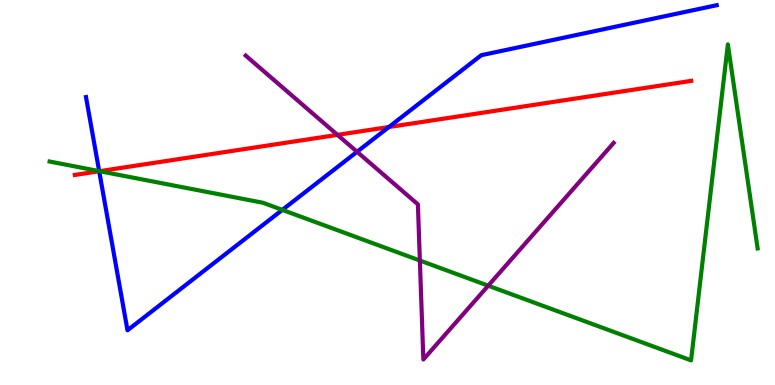[{'lines': ['blue', 'red'], 'intersections': [{'x': 1.28, 'y': 5.55}, {'x': 5.02, 'y': 6.7}]}, {'lines': ['green', 'red'], 'intersections': [{'x': 1.28, 'y': 5.55}]}, {'lines': ['purple', 'red'], 'intersections': [{'x': 4.35, 'y': 6.5}]}, {'lines': ['blue', 'green'], 'intersections': [{'x': 1.28, 'y': 5.56}, {'x': 3.64, 'y': 4.55}]}, {'lines': ['blue', 'purple'], 'intersections': [{'x': 4.61, 'y': 6.06}]}, {'lines': ['green', 'purple'], 'intersections': [{'x': 5.42, 'y': 3.23}, {'x': 6.3, 'y': 2.58}]}]